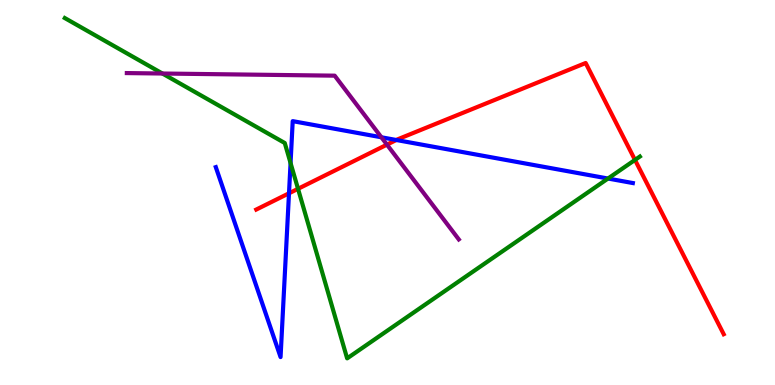[{'lines': ['blue', 'red'], 'intersections': [{'x': 3.73, 'y': 4.98}, {'x': 5.11, 'y': 6.36}]}, {'lines': ['green', 'red'], 'intersections': [{'x': 3.85, 'y': 5.1}, {'x': 8.19, 'y': 5.85}]}, {'lines': ['purple', 'red'], 'intersections': [{'x': 4.99, 'y': 6.24}]}, {'lines': ['blue', 'green'], 'intersections': [{'x': 3.75, 'y': 5.77}, {'x': 7.85, 'y': 5.36}]}, {'lines': ['blue', 'purple'], 'intersections': [{'x': 4.92, 'y': 6.43}]}, {'lines': ['green', 'purple'], 'intersections': [{'x': 2.1, 'y': 8.09}]}]